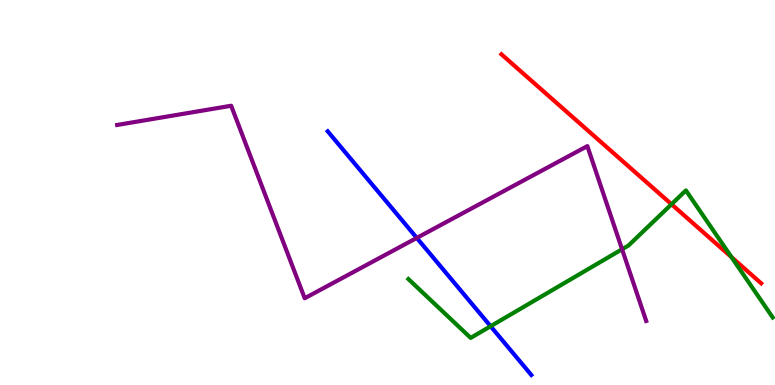[{'lines': ['blue', 'red'], 'intersections': []}, {'lines': ['green', 'red'], 'intersections': [{'x': 8.66, 'y': 4.69}, {'x': 9.44, 'y': 3.32}]}, {'lines': ['purple', 'red'], 'intersections': []}, {'lines': ['blue', 'green'], 'intersections': [{'x': 6.33, 'y': 1.53}]}, {'lines': ['blue', 'purple'], 'intersections': [{'x': 5.38, 'y': 3.82}]}, {'lines': ['green', 'purple'], 'intersections': [{'x': 8.03, 'y': 3.53}]}]